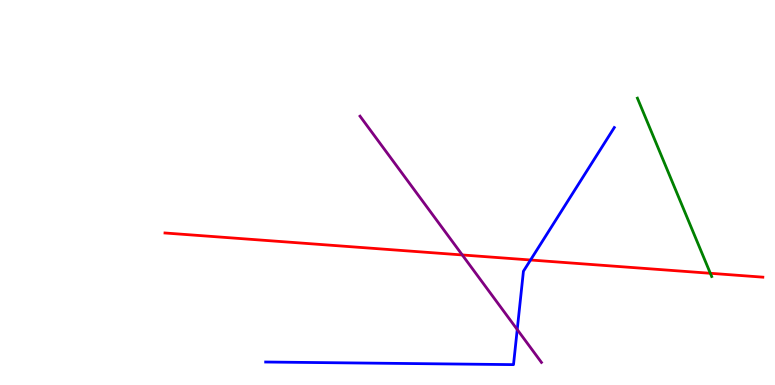[{'lines': ['blue', 'red'], 'intersections': [{'x': 6.85, 'y': 3.25}]}, {'lines': ['green', 'red'], 'intersections': [{'x': 9.17, 'y': 2.9}]}, {'lines': ['purple', 'red'], 'intersections': [{'x': 5.96, 'y': 3.38}]}, {'lines': ['blue', 'green'], 'intersections': []}, {'lines': ['blue', 'purple'], 'intersections': [{'x': 6.67, 'y': 1.44}]}, {'lines': ['green', 'purple'], 'intersections': []}]